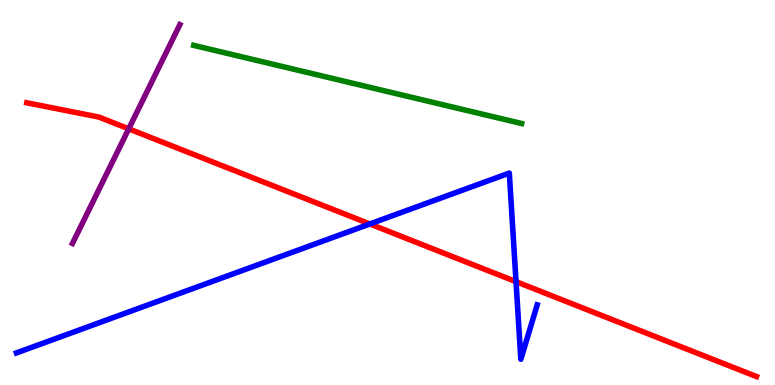[{'lines': ['blue', 'red'], 'intersections': [{'x': 4.77, 'y': 4.18}, {'x': 6.66, 'y': 2.68}]}, {'lines': ['green', 'red'], 'intersections': []}, {'lines': ['purple', 'red'], 'intersections': [{'x': 1.66, 'y': 6.65}]}, {'lines': ['blue', 'green'], 'intersections': []}, {'lines': ['blue', 'purple'], 'intersections': []}, {'lines': ['green', 'purple'], 'intersections': []}]